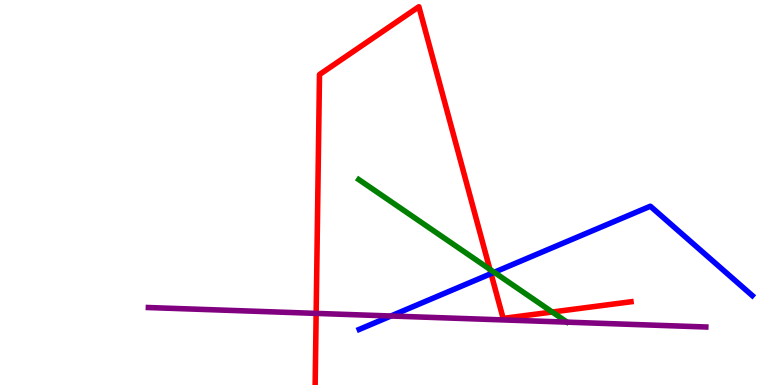[{'lines': ['blue', 'red'], 'intersections': [{'x': 6.34, 'y': 2.89}]}, {'lines': ['green', 'red'], 'intersections': [{'x': 6.32, 'y': 3.0}, {'x': 7.13, 'y': 1.9}]}, {'lines': ['purple', 'red'], 'intersections': [{'x': 4.08, 'y': 1.86}]}, {'lines': ['blue', 'green'], 'intersections': [{'x': 6.38, 'y': 2.93}]}, {'lines': ['blue', 'purple'], 'intersections': [{'x': 5.04, 'y': 1.79}]}, {'lines': ['green', 'purple'], 'intersections': []}]